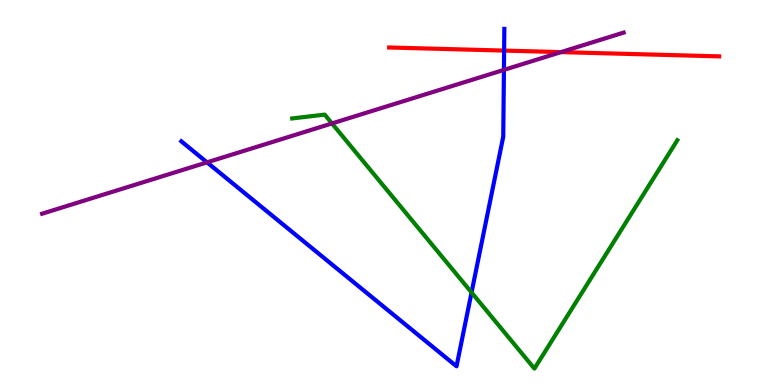[{'lines': ['blue', 'red'], 'intersections': [{'x': 6.5, 'y': 8.69}]}, {'lines': ['green', 'red'], 'intersections': []}, {'lines': ['purple', 'red'], 'intersections': [{'x': 7.24, 'y': 8.65}]}, {'lines': ['blue', 'green'], 'intersections': [{'x': 6.08, 'y': 2.4}]}, {'lines': ['blue', 'purple'], 'intersections': [{'x': 2.67, 'y': 5.78}, {'x': 6.5, 'y': 8.18}]}, {'lines': ['green', 'purple'], 'intersections': [{'x': 4.28, 'y': 6.79}]}]